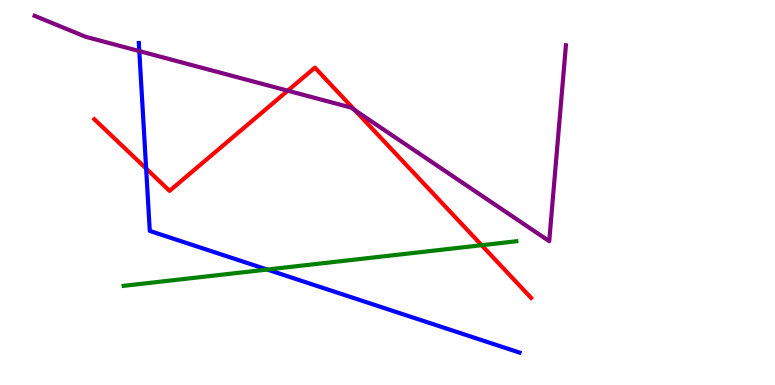[{'lines': ['blue', 'red'], 'intersections': [{'x': 1.89, 'y': 5.62}]}, {'lines': ['green', 'red'], 'intersections': [{'x': 6.21, 'y': 3.63}]}, {'lines': ['purple', 'red'], 'intersections': [{'x': 3.71, 'y': 7.64}, {'x': 4.58, 'y': 7.14}]}, {'lines': ['blue', 'green'], 'intersections': [{'x': 3.45, 'y': 3.0}]}, {'lines': ['blue', 'purple'], 'intersections': [{'x': 1.8, 'y': 8.67}]}, {'lines': ['green', 'purple'], 'intersections': []}]